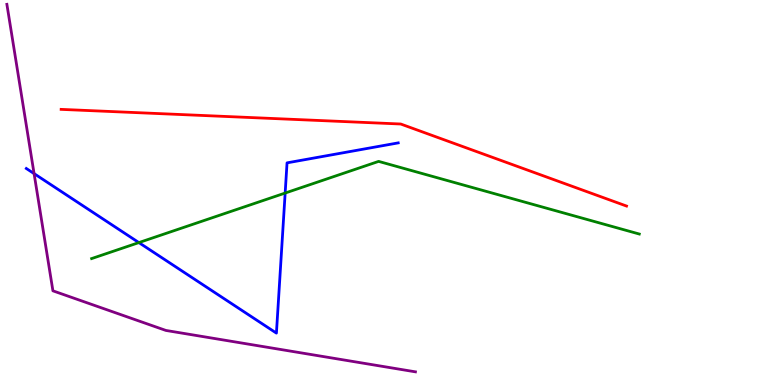[{'lines': ['blue', 'red'], 'intersections': []}, {'lines': ['green', 'red'], 'intersections': []}, {'lines': ['purple', 'red'], 'intersections': []}, {'lines': ['blue', 'green'], 'intersections': [{'x': 1.79, 'y': 3.7}, {'x': 3.68, 'y': 4.99}]}, {'lines': ['blue', 'purple'], 'intersections': [{'x': 0.44, 'y': 5.49}]}, {'lines': ['green', 'purple'], 'intersections': []}]